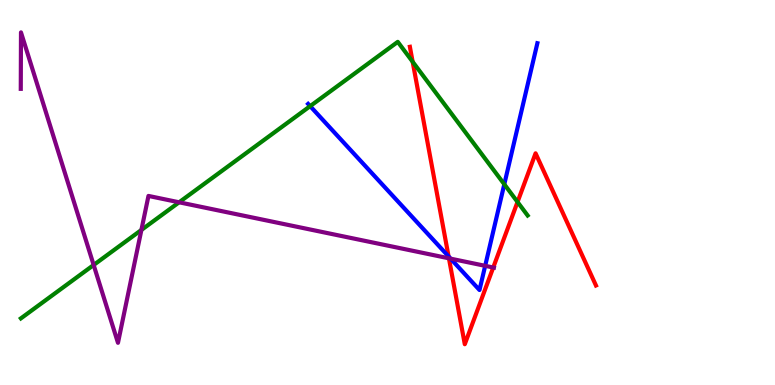[{'lines': ['blue', 'red'], 'intersections': [{'x': 5.79, 'y': 3.34}]}, {'lines': ['green', 'red'], 'intersections': [{'x': 5.32, 'y': 8.4}, {'x': 6.68, 'y': 4.75}]}, {'lines': ['purple', 'red'], 'intersections': [{'x': 5.79, 'y': 3.29}, {'x': 6.36, 'y': 3.05}]}, {'lines': ['blue', 'green'], 'intersections': [{'x': 4.0, 'y': 7.24}, {'x': 6.51, 'y': 5.21}]}, {'lines': ['blue', 'purple'], 'intersections': [{'x': 5.81, 'y': 3.28}, {'x': 6.26, 'y': 3.1}]}, {'lines': ['green', 'purple'], 'intersections': [{'x': 1.21, 'y': 3.12}, {'x': 1.82, 'y': 4.03}, {'x': 2.31, 'y': 4.75}]}]